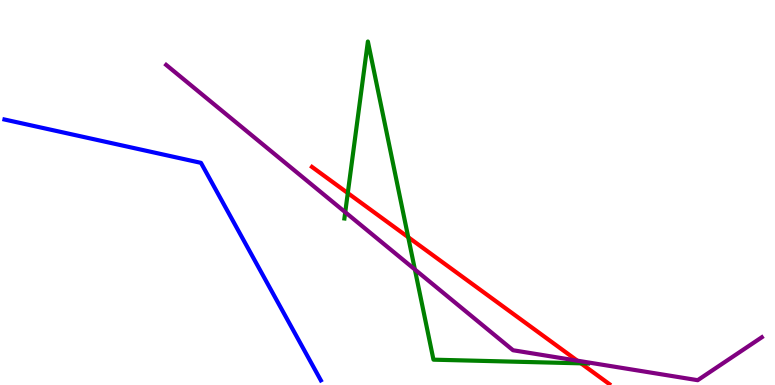[{'lines': ['blue', 'red'], 'intersections': []}, {'lines': ['green', 'red'], 'intersections': [{'x': 4.49, 'y': 4.99}, {'x': 5.27, 'y': 3.84}, {'x': 7.5, 'y': 0.563}]}, {'lines': ['purple', 'red'], 'intersections': [{'x': 7.45, 'y': 0.632}]}, {'lines': ['blue', 'green'], 'intersections': []}, {'lines': ['blue', 'purple'], 'intersections': []}, {'lines': ['green', 'purple'], 'intersections': [{'x': 4.45, 'y': 4.49}, {'x': 5.35, 'y': 3.0}]}]